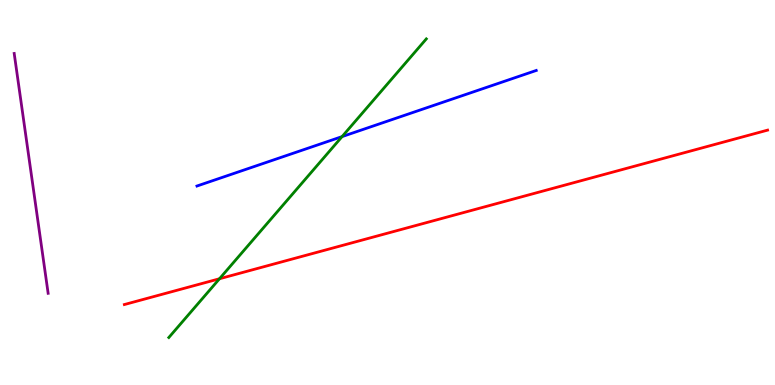[{'lines': ['blue', 'red'], 'intersections': []}, {'lines': ['green', 'red'], 'intersections': [{'x': 2.83, 'y': 2.76}]}, {'lines': ['purple', 'red'], 'intersections': []}, {'lines': ['blue', 'green'], 'intersections': [{'x': 4.41, 'y': 6.45}]}, {'lines': ['blue', 'purple'], 'intersections': []}, {'lines': ['green', 'purple'], 'intersections': []}]